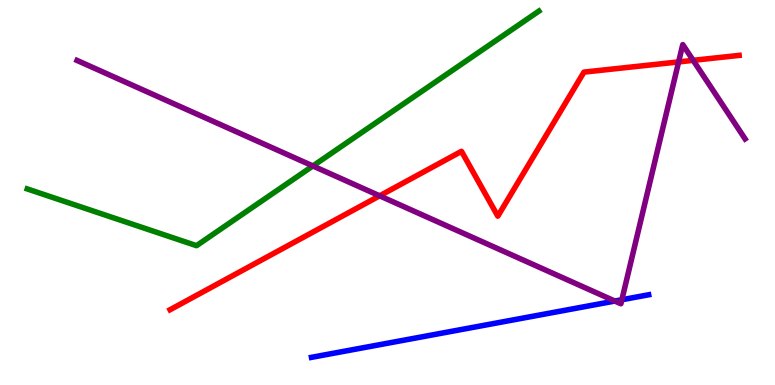[{'lines': ['blue', 'red'], 'intersections': []}, {'lines': ['green', 'red'], 'intersections': []}, {'lines': ['purple', 'red'], 'intersections': [{'x': 4.9, 'y': 4.91}, {'x': 8.76, 'y': 8.39}, {'x': 8.94, 'y': 8.43}]}, {'lines': ['blue', 'green'], 'intersections': []}, {'lines': ['blue', 'purple'], 'intersections': [{'x': 7.93, 'y': 2.18}, {'x': 8.02, 'y': 2.21}]}, {'lines': ['green', 'purple'], 'intersections': [{'x': 4.04, 'y': 5.69}]}]